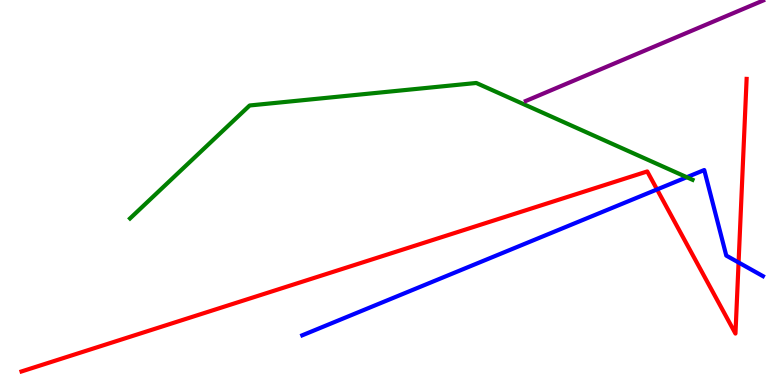[{'lines': ['blue', 'red'], 'intersections': [{'x': 8.48, 'y': 5.08}, {'x': 9.53, 'y': 3.18}]}, {'lines': ['green', 'red'], 'intersections': []}, {'lines': ['purple', 'red'], 'intersections': []}, {'lines': ['blue', 'green'], 'intersections': [{'x': 8.86, 'y': 5.4}]}, {'lines': ['blue', 'purple'], 'intersections': []}, {'lines': ['green', 'purple'], 'intersections': []}]